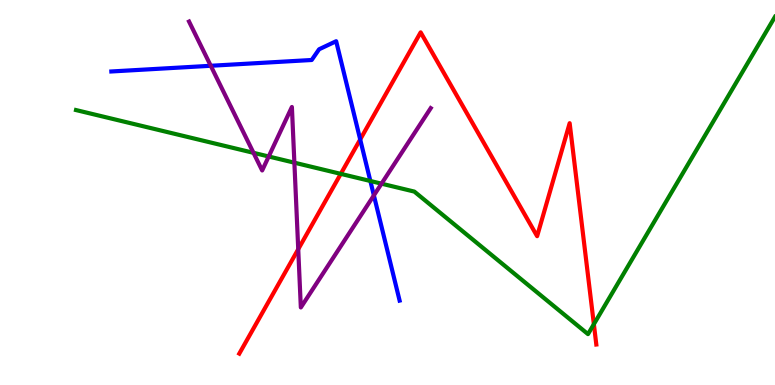[{'lines': ['blue', 'red'], 'intersections': [{'x': 4.65, 'y': 6.38}]}, {'lines': ['green', 'red'], 'intersections': [{'x': 4.4, 'y': 5.48}, {'x': 7.66, 'y': 1.58}]}, {'lines': ['purple', 'red'], 'intersections': [{'x': 3.85, 'y': 3.53}]}, {'lines': ['blue', 'green'], 'intersections': [{'x': 4.78, 'y': 5.3}]}, {'lines': ['blue', 'purple'], 'intersections': [{'x': 2.72, 'y': 8.29}, {'x': 4.82, 'y': 4.92}]}, {'lines': ['green', 'purple'], 'intersections': [{'x': 3.27, 'y': 6.03}, {'x': 3.47, 'y': 5.94}, {'x': 3.8, 'y': 5.77}, {'x': 4.92, 'y': 5.23}]}]